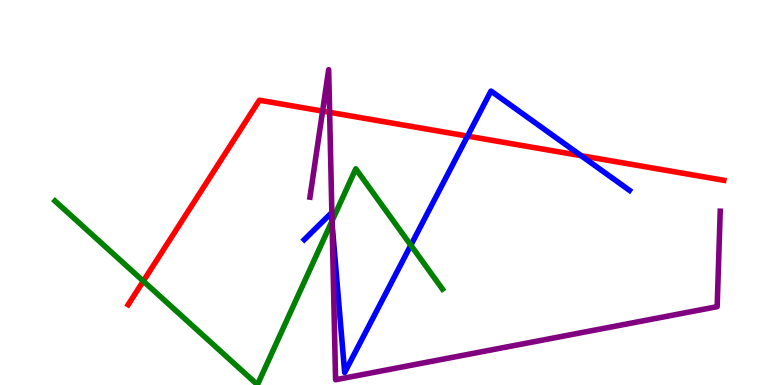[{'lines': ['blue', 'red'], 'intersections': [{'x': 6.03, 'y': 6.46}, {'x': 7.5, 'y': 5.96}]}, {'lines': ['green', 'red'], 'intersections': [{'x': 1.85, 'y': 2.7}]}, {'lines': ['purple', 'red'], 'intersections': [{'x': 4.16, 'y': 7.11}, {'x': 4.25, 'y': 7.08}]}, {'lines': ['blue', 'green'], 'intersections': [{'x': 4.28, 'y': 4.25}, {'x': 5.3, 'y': 3.63}]}, {'lines': ['blue', 'purple'], 'intersections': [{'x': 4.29, 'y': 4.18}]}, {'lines': ['green', 'purple'], 'intersections': [{'x': 4.28, 'y': 4.26}]}]